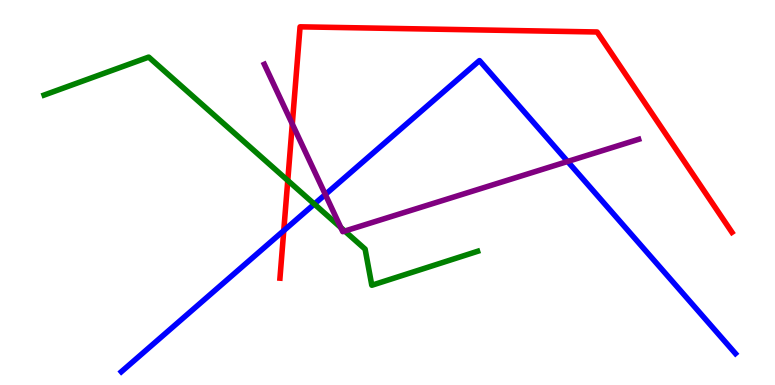[{'lines': ['blue', 'red'], 'intersections': [{'x': 3.66, 'y': 4.01}]}, {'lines': ['green', 'red'], 'intersections': [{'x': 3.71, 'y': 5.31}]}, {'lines': ['purple', 'red'], 'intersections': [{'x': 3.77, 'y': 6.78}]}, {'lines': ['blue', 'green'], 'intersections': [{'x': 4.06, 'y': 4.7}]}, {'lines': ['blue', 'purple'], 'intersections': [{'x': 4.2, 'y': 4.95}, {'x': 7.32, 'y': 5.81}]}, {'lines': ['green', 'purple'], 'intersections': [{'x': 4.4, 'y': 4.09}, {'x': 4.45, 'y': 4.0}]}]